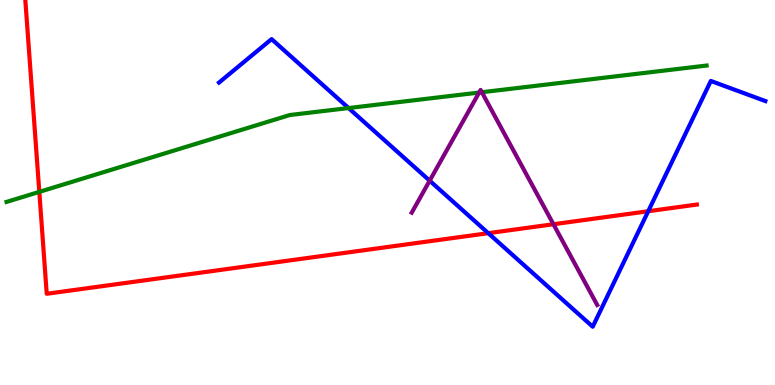[{'lines': ['blue', 'red'], 'intersections': [{'x': 6.3, 'y': 3.94}, {'x': 8.36, 'y': 4.51}]}, {'lines': ['green', 'red'], 'intersections': [{'x': 0.507, 'y': 5.02}]}, {'lines': ['purple', 'red'], 'intersections': [{'x': 7.14, 'y': 4.18}]}, {'lines': ['blue', 'green'], 'intersections': [{'x': 4.5, 'y': 7.19}]}, {'lines': ['blue', 'purple'], 'intersections': [{'x': 5.54, 'y': 5.31}]}, {'lines': ['green', 'purple'], 'intersections': [{'x': 6.18, 'y': 7.6}, {'x': 6.22, 'y': 7.6}]}]